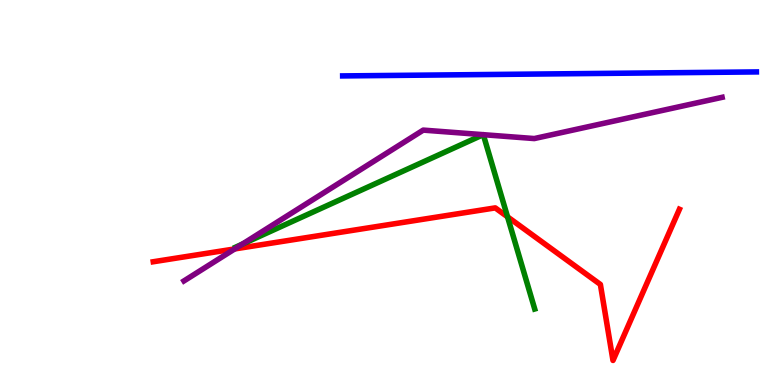[{'lines': ['blue', 'red'], 'intersections': []}, {'lines': ['green', 'red'], 'intersections': [{'x': 6.55, 'y': 4.37}]}, {'lines': ['purple', 'red'], 'intersections': [{'x': 3.03, 'y': 3.53}]}, {'lines': ['blue', 'green'], 'intersections': []}, {'lines': ['blue', 'purple'], 'intersections': []}, {'lines': ['green', 'purple'], 'intersections': [{'x': 3.13, 'y': 3.66}, {'x': 6.24, 'y': 6.5}, {'x': 6.24, 'y': 6.5}]}]